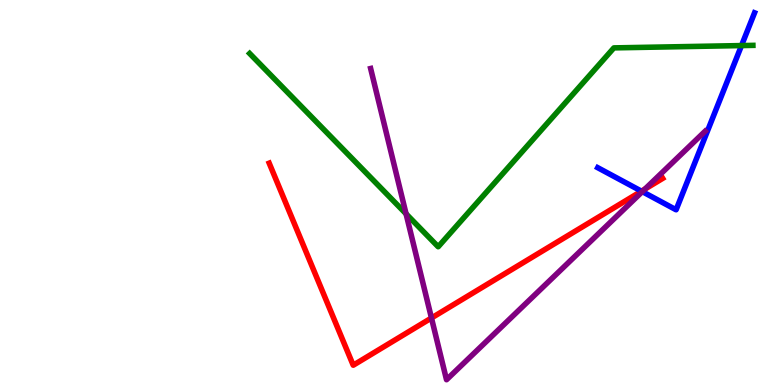[{'lines': ['blue', 'red'], 'intersections': [{'x': 8.28, 'y': 5.03}]}, {'lines': ['green', 'red'], 'intersections': []}, {'lines': ['purple', 'red'], 'intersections': [{'x': 5.57, 'y': 1.74}, {'x': 8.32, 'y': 5.09}]}, {'lines': ['blue', 'green'], 'intersections': [{'x': 9.57, 'y': 8.82}]}, {'lines': ['blue', 'purple'], 'intersections': [{'x': 8.29, 'y': 5.02}]}, {'lines': ['green', 'purple'], 'intersections': [{'x': 5.24, 'y': 4.45}]}]